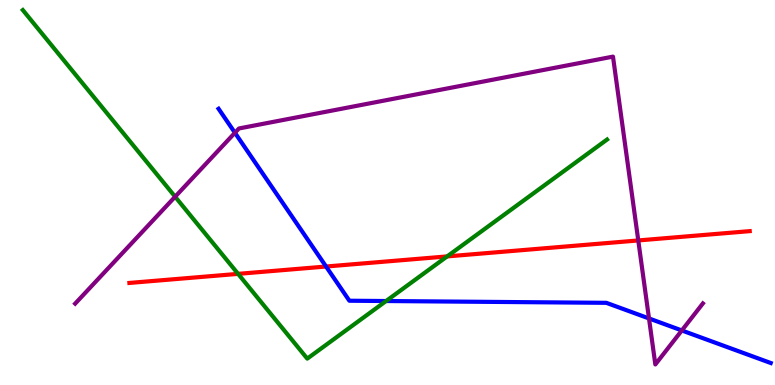[{'lines': ['blue', 'red'], 'intersections': [{'x': 4.21, 'y': 3.08}]}, {'lines': ['green', 'red'], 'intersections': [{'x': 3.07, 'y': 2.89}, {'x': 5.77, 'y': 3.34}]}, {'lines': ['purple', 'red'], 'intersections': [{'x': 8.24, 'y': 3.75}]}, {'lines': ['blue', 'green'], 'intersections': [{'x': 4.98, 'y': 2.18}]}, {'lines': ['blue', 'purple'], 'intersections': [{'x': 3.03, 'y': 6.55}, {'x': 8.37, 'y': 1.73}, {'x': 8.8, 'y': 1.42}]}, {'lines': ['green', 'purple'], 'intersections': [{'x': 2.26, 'y': 4.89}]}]